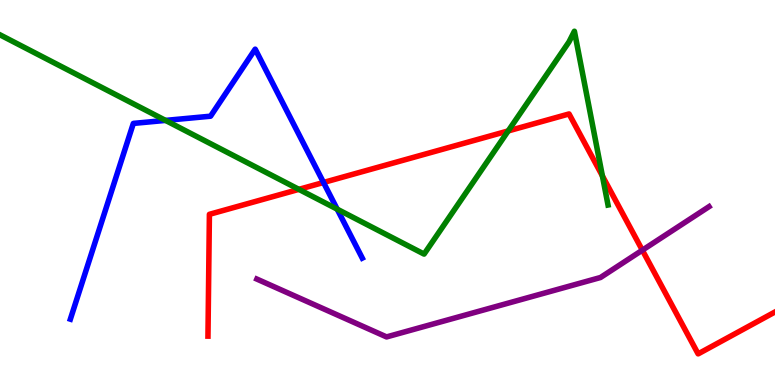[{'lines': ['blue', 'red'], 'intersections': [{'x': 4.17, 'y': 5.26}]}, {'lines': ['green', 'red'], 'intersections': [{'x': 3.86, 'y': 5.08}, {'x': 6.56, 'y': 6.6}, {'x': 7.77, 'y': 5.43}]}, {'lines': ['purple', 'red'], 'intersections': [{'x': 8.29, 'y': 3.5}]}, {'lines': ['blue', 'green'], 'intersections': [{'x': 2.14, 'y': 6.87}, {'x': 4.35, 'y': 4.57}]}, {'lines': ['blue', 'purple'], 'intersections': []}, {'lines': ['green', 'purple'], 'intersections': []}]